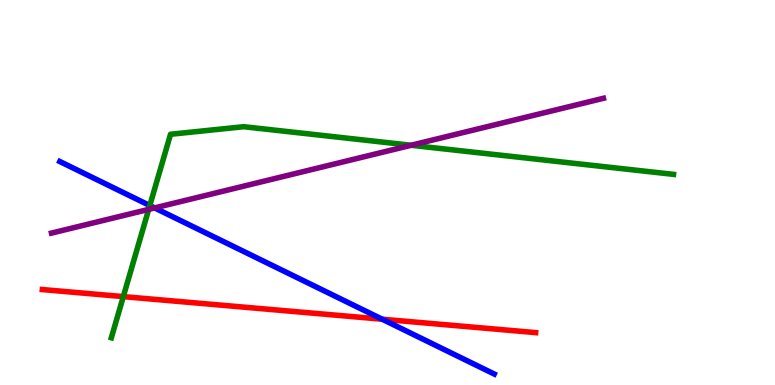[{'lines': ['blue', 'red'], 'intersections': [{'x': 4.93, 'y': 1.71}]}, {'lines': ['green', 'red'], 'intersections': [{'x': 1.59, 'y': 2.3}]}, {'lines': ['purple', 'red'], 'intersections': []}, {'lines': ['blue', 'green'], 'intersections': [{'x': 1.93, 'y': 4.66}]}, {'lines': ['blue', 'purple'], 'intersections': [{'x': 2.0, 'y': 4.6}]}, {'lines': ['green', 'purple'], 'intersections': [{'x': 1.92, 'y': 4.56}, {'x': 5.3, 'y': 6.23}]}]